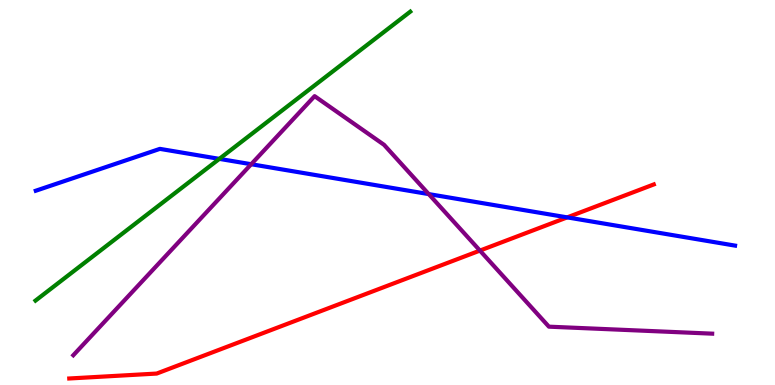[{'lines': ['blue', 'red'], 'intersections': [{'x': 7.32, 'y': 4.35}]}, {'lines': ['green', 'red'], 'intersections': []}, {'lines': ['purple', 'red'], 'intersections': [{'x': 6.19, 'y': 3.49}]}, {'lines': ['blue', 'green'], 'intersections': [{'x': 2.83, 'y': 5.87}]}, {'lines': ['blue', 'purple'], 'intersections': [{'x': 3.24, 'y': 5.73}, {'x': 5.53, 'y': 4.96}]}, {'lines': ['green', 'purple'], 'intersections': []}]